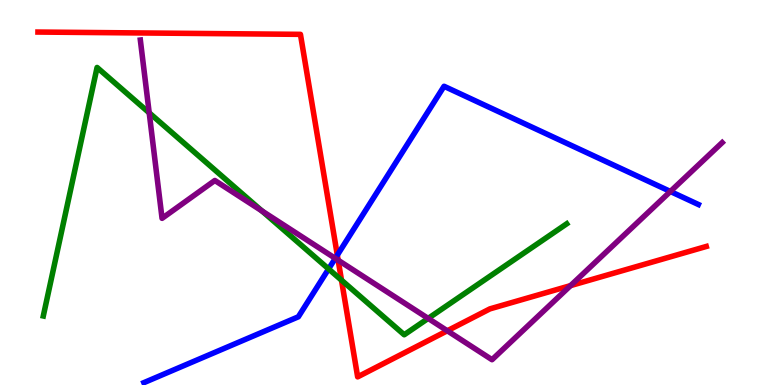[{'lines': ['blue', 'red'], 'intersections': [{'x': 4.35, 'y': 3.37}]}, {'lines': ['green', 'red'], 'intersections': [{'x': 4.41, 'y': 2.72}]}, {'lines': ['purple', 'red'], 'intersections': [{'x': 4.36, 'y': 3.24}, {'x': 5.77, 'y': 1.41}, {'x': 7.36, 'y': 2.58}]}, {'lines': ['blue', 'green'], 'intersections': [{'x': 4.24, 'y': 3.01}]}, {'lines': ['blue', 'purple'], 'intersections': [{'x': 4.33, 'y': 3.29}, {'x': 8.65, 'y': 5.03}]}, {'lines': ['green', 'purple'], 'intersections': [{'x': 1.93, 'y': 7.07}, {'x': 3.38, 'y': 4.52}, {'x': 5.52, 'y': 1.73}]}]